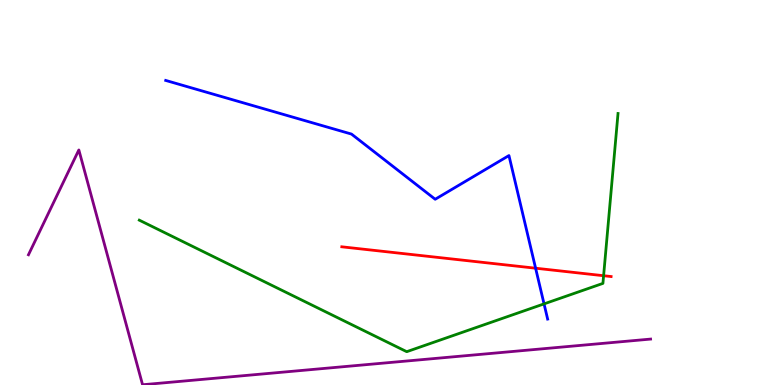[{'lines': ['blue', 'red'], 'intersections': [{'x': 6.91, 'y': 3.03}]}, {'lines': ['green', 'red'], 'intersections': [{'x': 7.79, 'y': 2.84}]}, {'lines': ['purple', 'red'], 'intersections': []}, {'lines': ['blue', 'green'], 'intersections': [{'x': 7.02, 'y': 2.11}]}, {'lines': ['blue', 'purple'], 'intersections': []}, {'lines': ['green', 'purple'], 'intersections': []}]